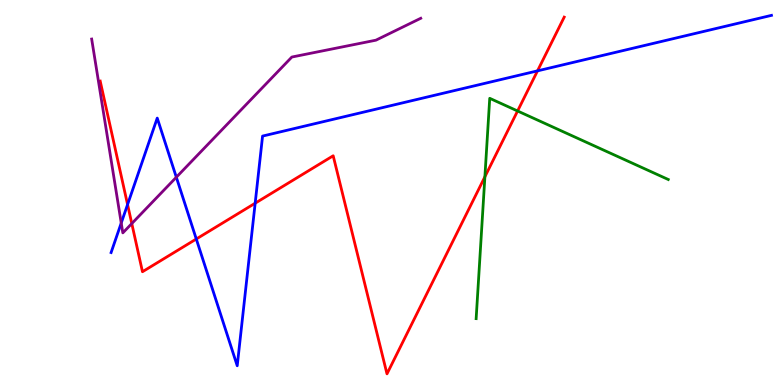[{'lines': ['blue', 'red'], 'intersections': [{'x': 1.65, 'y': 4.69}, {'x': 2.53, 'y': 3.79}, {'x': 3.29, 'y': 4.72}, {'x': 6.94, 'y': 8.16}]}, {'lines': ['green', 'red'], 'intersections': [{'x': 6.26, 'y': 5.41}, {'x': 6.68, 'y': 7.12}]}, {'lines': ['purple', 'red'], 'intersections': [{'x': 1.7, 'y': 4.19}]}, {'lines': ['blue', 'green'], 'intersections': []}, {'lines': ['blue', 'purple'], 'intersections': [{'x': 1.56, 'y': 4.21}, {'x': 2.28, 'y': 5.4}]}, {'lines': ['green', 'purple'], 'intersections': []}]